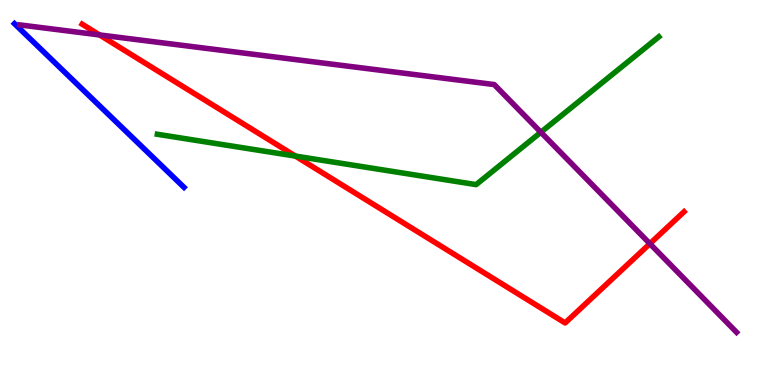[{'lines': ['blue', 'red'], 'intersections': []}, {'lines': ['green', 'red'], 'intersections': [{'x': 3.81, 'y': 5.95}]}, {'lines': ['purple', 'red'], 'intersections': [{'x': 1.28, 'y': 9.09}, {'x': 8.39, 'y': 3.67}]}, {'lines': ['blue', 'green'], 'intersections': []}, {'lines': ['blue', 'purple'], 'intersections': []}, {'lines': ['green', 'purple'], 'intersections': [{'x': 6.98, 'y': 6.57}]}]